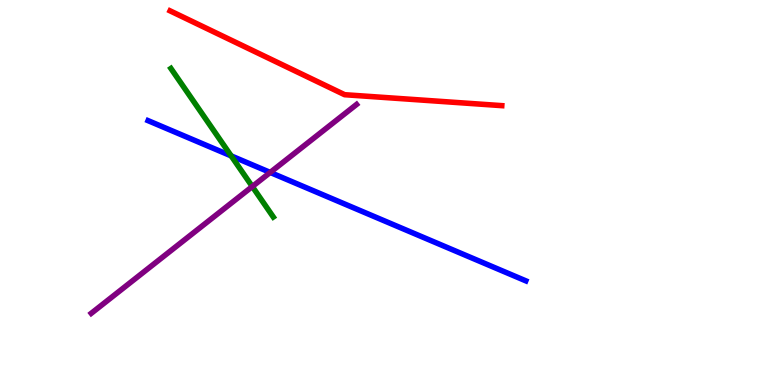[{'lines': ['blue', 'red'], 'intersections': []}, {'lines': ['green', 'red'], 'intersections': []}, {'lines': ['purple', 'red'], 'intersections': []}, {'lines': ['blue', 'green'], 'intersections': [{'x': 2.98, 'y': 5.95}]}, {'lines': ['blue', 'purple'], 'intersections': [{'x': 3.49, 'y': 5.52}]}, {'lines': ['green', 'purple'], 'intersections': [{'x': 3.26, 'y': 5.15}]}]